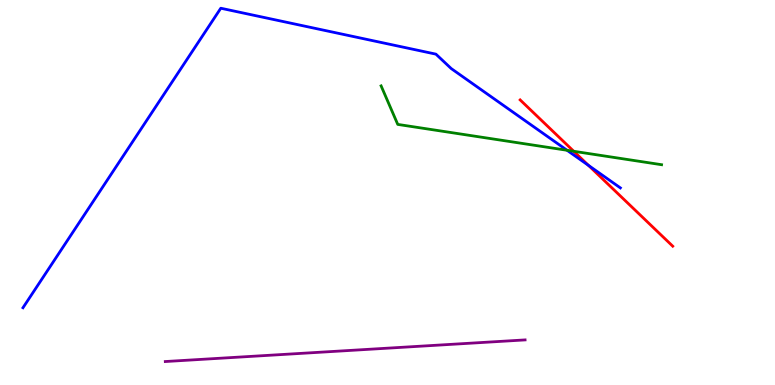[{'lines': ['blue', 'red'], 'intersections': [{'x': 7.59, 'y': 5.71}]}, {'lines': ['green', 'red'], 'intersections': [{'x': 7.4, 'y': 6.07}]}, {'lines': ['purple', 'red'], 'intersections': []}, {'lines': ['blue', 'green'], 'intersections': [{'x': 7.32, 'y': 6.1}]}, {'lines': ['blue', 'purple'], 'intersections': []}, {'lines': ['green', 'purple'], 'intersections': []}]